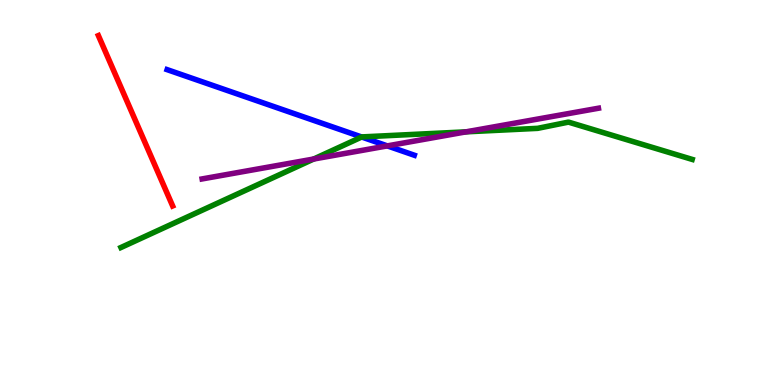[{'lines': ['blue', 'red'], 'intersections': []}, {'lines': ['green', 'red'], 'intersections': []}, {'lines': ['purple', 'red'], 'intersections': []}, {'lines': ['blue', 'green'], 'intersections': [{'x': 4.67, 'y': 6.44}]}, {'lines': ['blue', 'purple'], 'intersections': [{'x': 5.0, 'y': 6.21}]}, {'lines': ['green', 'purple'], 'intersections': [{'x': 4.05, 'y': 5.87}, {'x': 6.01, 'y': 6.58}]}]